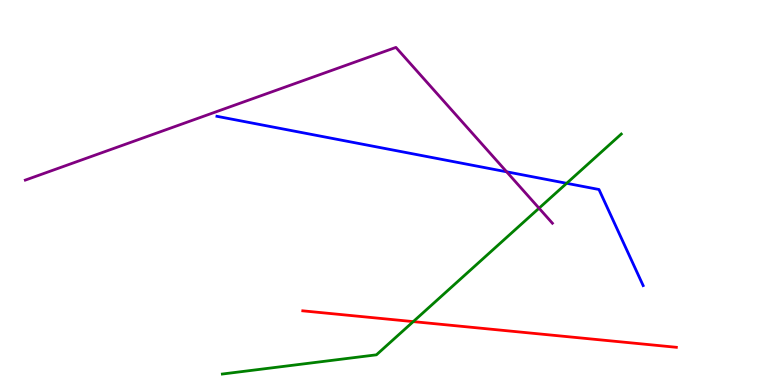[{'lines': ['blue', 'red'], 'intersections': []}, {'lines': ['green', 'red'], 'intersections': [{'x': 5.33, 'y': 1.65}]}, {'lines': ['purple', 'red'], 'intersections': []}, {'lines': ['blue', 'green'], 'intersections': [{'x': 7.31, 'y': 5.24}]}, {'lines': ['blue', 'purple'], 'intersections': [{'x': 6.54, 'y': 5.54}]}, {'lines': ['green', 'purple'], 'intersections': [{'x': 6.96, 'y': 4.59}]}]